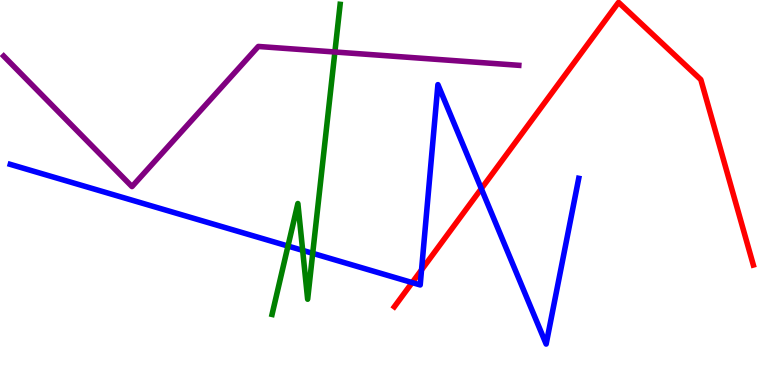[{'lines': ['blue', 'red'], 'intersections': [{'x': 5.32, 'y': 2.66}, {'x': 5.44, 'y': 2.99}, {'x': 6.21, 'y': 5.1}]}, {'lines': ['green', 'red'], 'intersections': []}, {'lines': ['purple', 'red'], 'intersections': []}, {'lines': ['blue', 'green'], 'intersections': [{'x': 3.72, 'y': 3.61}, {'x': 3.91, 'y': 3.5}, {'x': 4.03, 'y': 3.42}]}, {'lines': ['blue', 'purple'], 'intersections': []}, {'lines': ['green', 'purple'], 'intersections': [{'x': 4.32, 'y': 8.65}]}]